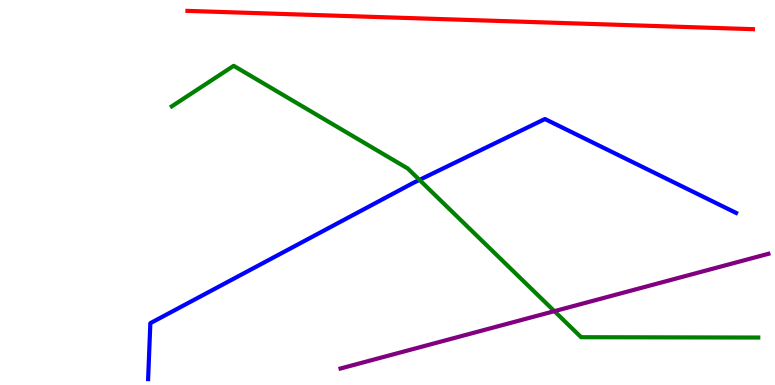[{'lines': ['blue', 'red'], 'intersections': []}, {'lines': ['green', 'red'], 'intersections': []}, {'lines': ['purple', 'red'], 'intersections': []}, {'lines': ['blue', 'green'], 'intersections': [{'x': 5.41, 'y': 5.33}]}, {'lines': ['blue', 'purple'], 'intersections': []}, {'lines': ['green', 'purple'], 'intersections': [{'x': 7.15, 'y': 1.92}]}]